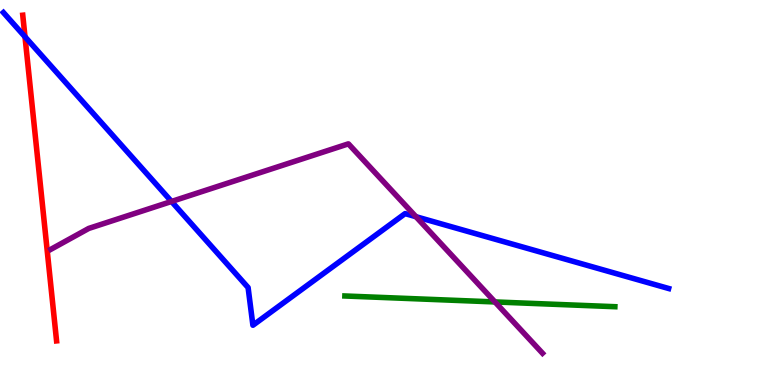[{'lines': ['blue', 'red'], 'intersections': [{'x': 0.323, 'y': 9.04}]}, {'lines': ['green', 'red'], 'intersections': []}, {'lines': ['purple', 'red'], 'intersections': []}, {'lines': ['blue', 'green'], 'intersections': []}, {'lines': ['blue', 'purple'], 'intersections': [{'x': 2.21, 'y': 4.77}, {'x': 5.37, 'y': 4.37}]}, {'lines': ['green', 'purple'], 'intersections': [{'x': 6.39, 'y': 2.16}]}]